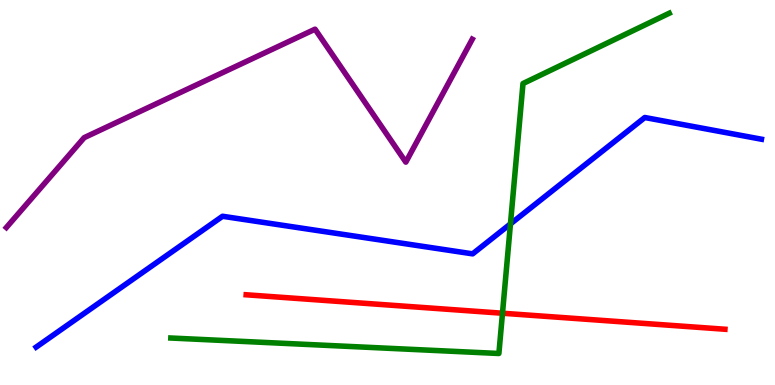[{'lines': ['blue', 'red'], 'intersections': []}, {'lines': ['green', 'red'], 'intersections': [{'x': 6.48, 'y': 1.86}]}, {'lines': ['purple', 'red'], 'intersections': []}, {'lines': ['blue', 'green'], 'intersections': [{'x': 6.59, 'y': 4.18}]}, {'lines': ['blue', 'purple'], 'intersections': []}, {'lines': ['green', 'purple'], 'intersections': []}]